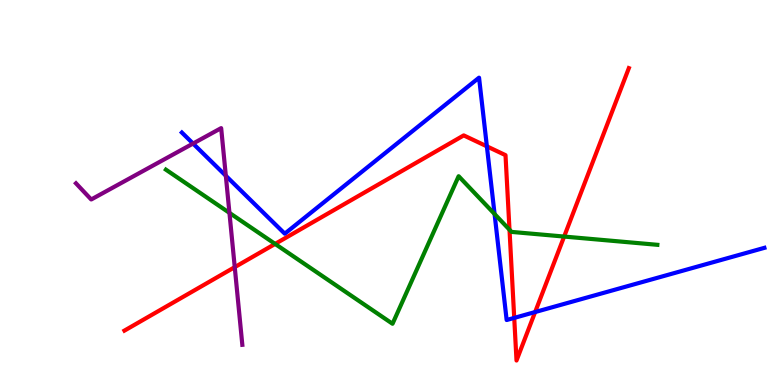[{'lines': ['blue', 'red'], 'intersections': [{'x': 6.28, 'y': 6.2}, {'x': 6.64, 'y': 1.74}, {'x': 6.9, 'y': 1.89}]}, {'lines': ['green', 'red'], 'intersections': [{'x': 3.55, 'y': 3.66}, {'x': 6.57, 'y': 4.03}, {'x': 7.28, 'y': 3.86}]}, {'lines': ['purple', 'red'], 'intersections': [{'x': 3.03, 'y': 3.06}]}, {'lines': ['blue', 'green'], 'intersections': [{'x': 6.38, 'y': 4.44}]}, {'lines': ['blue', 'purple'], 'intersections': [{'x': 2.49, 'y': 6.27}, {'x': 2.91, 'y': 5.44}]}, {'lines': ['green', 'purple'], 'intersections': [{'x': 2.96, 'y': 4.47}]}]